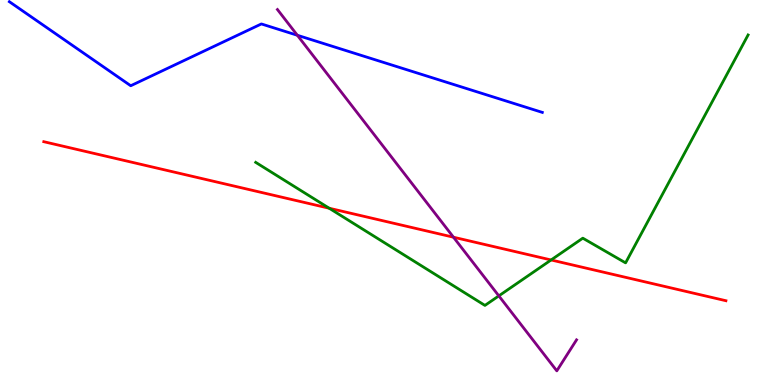[{'lines': ['blue', 'red'], 'intersections': []}, {'lines': ['green', 'red'], 'intersections': [{'x': 4.25, 'y': 4.59}, {'x': 7.11, 'y': 3.25}]}, {'lines': ['purple', 'red'], 'intersections': [{'x': 5.85, 'y': 3.84}]}, {'lines': ['blue', 'green'], 'intersections': []}, {'lines': ['blue', 'purple'], 'intersections': [{'x': 3.84, 'y': 9.08}]}, {'lines': ['green', 'purple'], 'intersections': [{'x': 6.44, 'y': 2.31}]}]